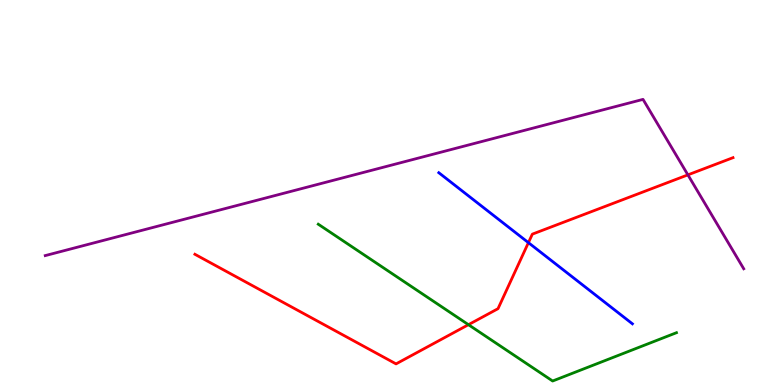[{'lines': ['blue', 'red'], 'intersections': [{'x': 6.82, 'y': 3.7}]}, {'lines': ['green', 'red'], 'intersections': [{'x': 6.04, 'y': 1.57}]}, {'lines': ['purple', 'red'], 'intersections': [{'x': 8.88, 'y': 5.46}]}, {'lines': ['blue', 'green'], 'intersections': []}, {'lines': ['blue', 'purple'], 'intersections': []}, {'lines': ['green', 'purple'], 'intersections': []}]